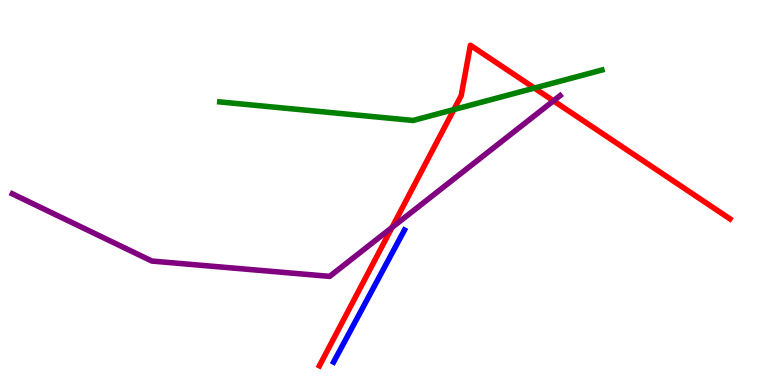[{'lines': ['blue', 'red'], 'intersections': []}, {'lines': ['green', 'red'], 'intersections': [{'x': 5.86, 'y': 7.15}, {'x': 6.9, 'y': 7.71}]}, {'lines': ['purple', 'red'], 'intersections': [{'x': 5.06, 'y': 4.09}, {'x': 7.14, 'y': 7.38}]}, {'lines': ['blue', 'green'], 'intersections': []}, {'lines': ['blue', 'purple'], 'intersections': []}, {'lines': ['green', 'purple'], 'intersections': []}]